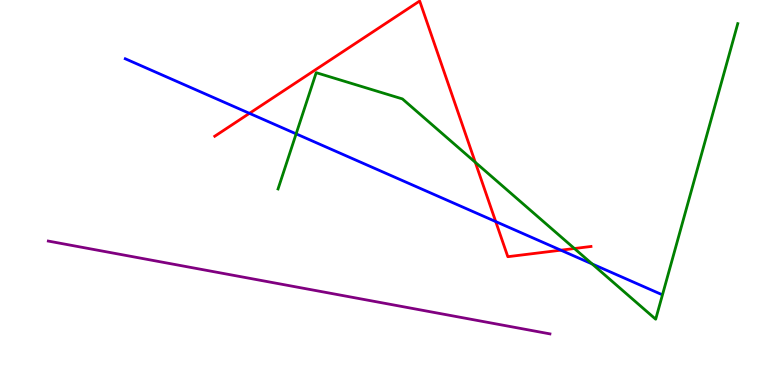[{'lines': ['blue', 'red'], 'intersections': [{'x': 3.22, 'y': 7.06}, {'x': 6.4, 'y': 4.25}, {'x': 7.24, 'y': 3.5}]}, {'lines': ['green', 'red'], 'intersections': [{'x': 6.13, 'y': 5.78}, {'x': 7.41, 'y': 3.55}]}, {'lines': ['purple', 'red'], 'intersections': []}, {'lines': ['blue', 'green'], 'intersections': [{'x': 3.82, 'y': 6.52}, {'x': 7.64, 'y': 3.14}]}, {'lines': ['blue', 'purple'], 'intersections': []}, {'lines': ['green', 'purple'], 'intersections': []}]